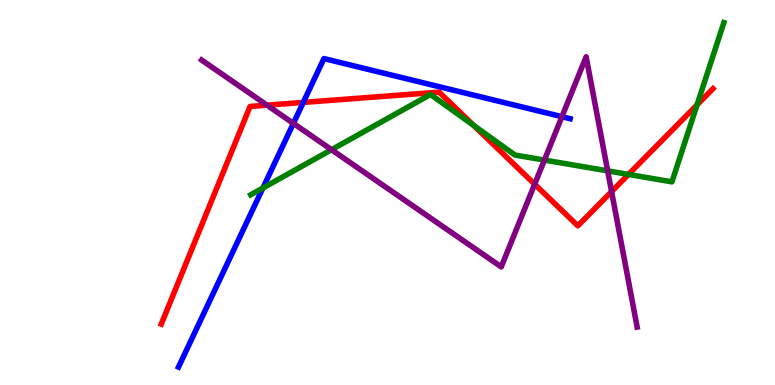[{'lines': ['blue', 'red'], 'intersections': [{'x': 3.91, 'y': 7.34}]}, {'lines': ['green', 'red'], 'intersections': [{'x': 6.11, 'y': 6.74}, {'x': 8.11, 'y': 5.47}, {'x': 8.99, 'y': 7.28}]}, {'lines': ['purple', 'red'], 'intersections': [{'x': 3.44, 'y': 7.27}, {'x': 6.9, 'y': 5.22}, {'x': 7.89, 'y': 5.02}]}, {'lines': ['blue', 'green'], 'intersections': [{'x': 3.39, 'y': 5.12}]}, {'lines': ['blue', 'purple'], 'intersections': [{'x': 3.79, 'y': 6.8}, {'x': 7.25, 'y': 6.97}]}, {'lines': ['green', 'purple'], 'intersections': [{'x': 4.28, 'y': 6.11}, {'x': 7.02, 'y': 5.84}, {'x': 7.84, 'y': 5.56}]}]